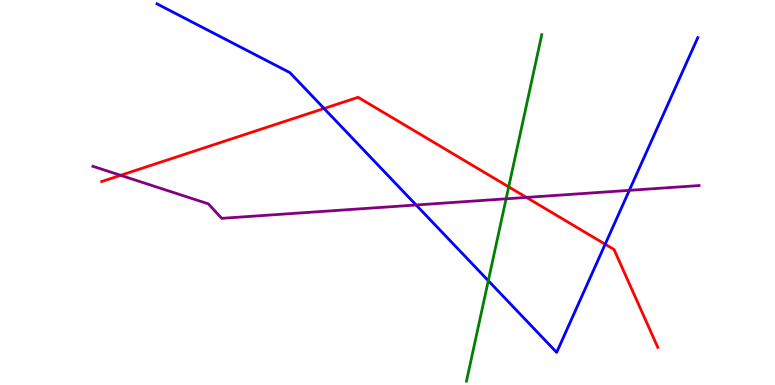[{'lines': ['blue', 'red'], 'intersections': [{'x': 4.18, 'y': 7.18}, {'x': 7.81, 'y': 3.66}]}, {'lines': ['green', 'red'], 'intersections': [{'x': 6.56, 'y': 5.15}]}, {'lines': ['purple', 'red'], 'intersections': [{'x': 1.56, 'y': 5.45}, {'x': 6.79, 'y': 4.87}]}, {'lines': ['blue', 'green'], 'intersections': [{'x': 6.3, 'y': 2.71}]}, {'lines': ['blue', 'purple'], 'intersections': [{'x': 5.37, 'y': 4.68}, {'x': 8.12, 'y': 5.06}]}, {'lines': ['green', 'purple'], 'intersections': [{'x': 6.53, 'y': 4.84}]}]